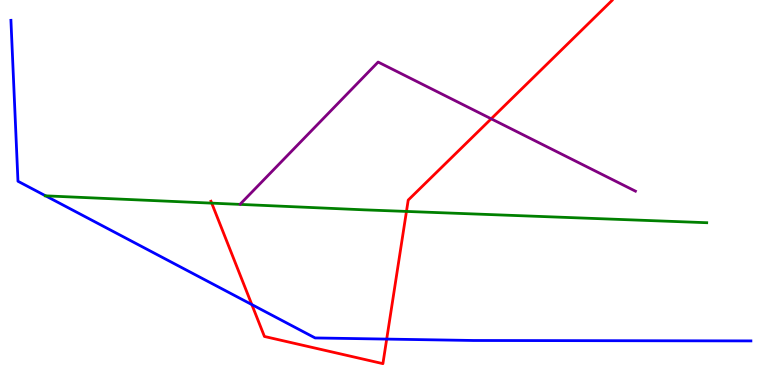[{'lines': ['blue', 'red'], 'intersections': [{'x': 3.25, 'y': 2.09}, {'x': 4.99, 'y': 1.19}]}, {'lines': ['green', 'red'], 'intersections': [{'x': 2.73, 'y': 4.72}, {'x': 5.24, 'y': 4.51}]}, {'lines': ['purple', 'red'], 'intersections': [{'x': 6.34, 'y': 6.91}]}, {'lines': ['blue', 'green'], 'intersections': [{'x': 0.589, 'y': 4.91}]}, {'lines': ['blue', 'purple'], 'intersections': []}, {'lines': ['green', 'purple'], 'intersections': []}]